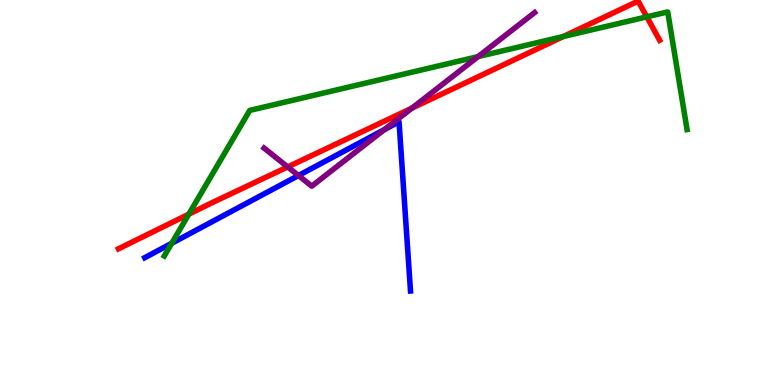[{'lines': ['blue', 'red'], 'intersections': []}, {'lines': ['green', 'red'], 'intersections': [{'x': 2.44, 'y': 4.44}, {'x': 7.27, 'y': 9.05}, {'x': 8.35, 'y': 9.56}]}, {'lines': ['purple', 'red'], 'intersections': [{'x': 3.71, 'y': 5.66}, {'x': 5.31, 'y': 7.19}]}, {'lines': ['blue', 'green'], 'intersections': [{'x': 2.22, 'y': 3.68}]}, {'lines': ['blue', 'purple'], 'intersections': [{'x': 3.85, 'y': 5.44}, {'x': 4.96, 'y': 6.63}]}, {'lines': ['green', 'purple'], 'intersections': [{'x': 6.17, 'y': 8.53}]}]